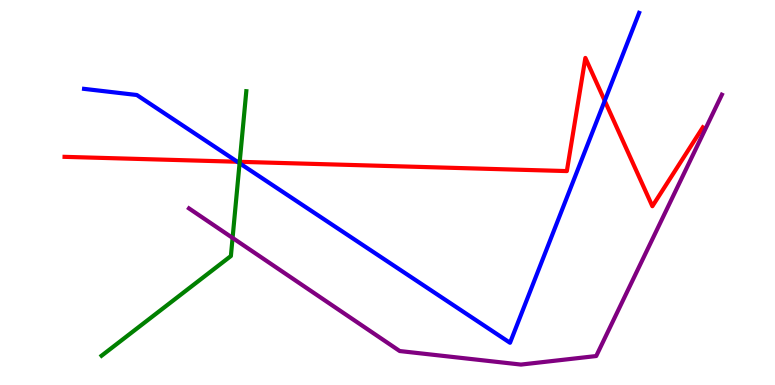[{'lines': ['blue', 'red'], 'intersections': [{'x': 3.06, 'y': 5.8}, {'x': 7.8, 'y': 7.38}]}, {'lines': ['green', 'red'], 'intersections': [{'x': 3.09, 'y': 5.8}]}, {'lines': ['purple', 'red'], 'intersections': []}, {'lines': ['blue', 'green'], 'intersections': [{'x': 3.09, 'y': 5.76}]}, {'lines': ['blue', 'purple'], 'intersections': []}, {'lines': ['green', 'purple'], 'intersections': [{'x': 3.0, 'y': 3.82}]}]